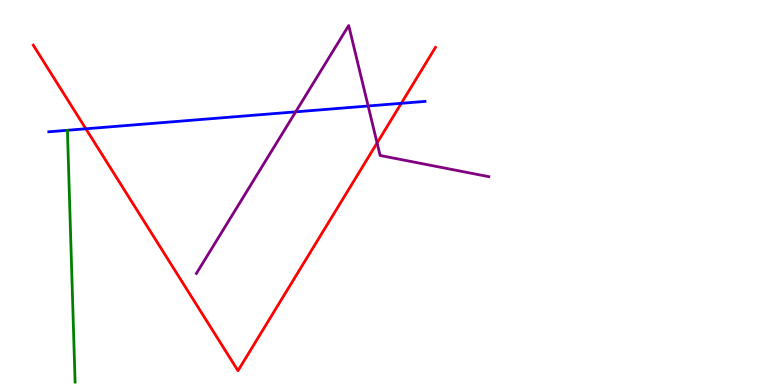[{'lines': ['blue', 'red'], 'intersections': [{'x': 1.11, 'y': 6.65}, {'x': 5.18, 'y': 7.32}]}, {'lines': ['green', 'red'], 'intersections': []}, {'lines': ['purple', 'red'], 'intersections': [{'x': 4.87, 'y': 6.29}]}, {'lines': ['blue', 'green'], 'intersections': []}, {'lines': ['blue', 'purple'], 'intersections': [{'x': 3.82, 'y': 7.09}, {'x': 4.75, 'y': 7.25}]}, {'lines': ['green', 'purple'], 'intersections': []}]